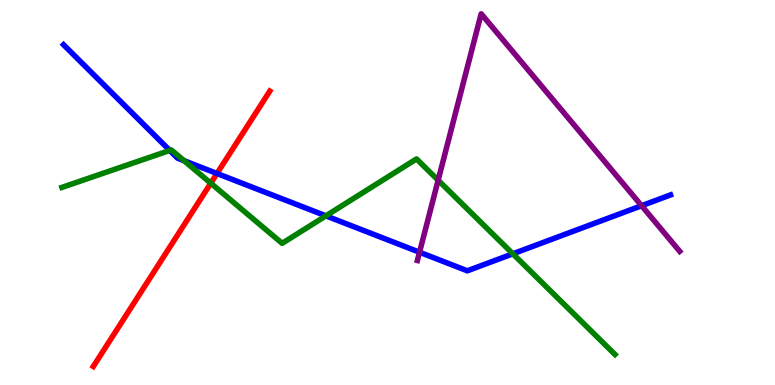[{'lines': ['blue', 'red'], 'intersections': [{'x': 2.8, 'y': 5.49}]}, {'lines': ['green', 'red'], 'intersections': [{'x': 2.72, 'y': 5.24}]}, {'lines': ['purple', 'red'], 'intersections': []}, {'lines': ['blue', 'green'], 'intersections': [{'x': 2.19, 'y': 6.09}, {'x': 2.38, 'y': 5.83}, {'x': 4.21, 'y': 4.39}, {'x': 6.62, 'y': 3.41}]}, {'lines': ['blue', 'purple'], 'intersections': [{'x': 5.41, 'y': 3.45}, {'x': 8.28, 'y': 4.66}]}, {'lines': ['green', 'purple'], 'intersections': [{'x': 5.65, 'y': 5.32}]}]